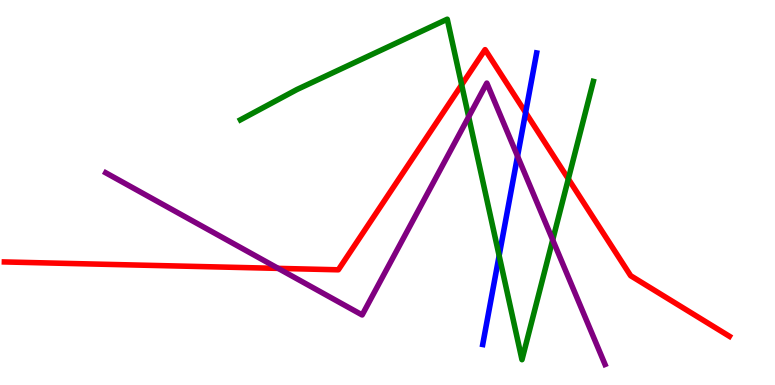[{'lines': ['blue', 'red'], 'intersections': [{'x': 6.78, 'y': 7.08}]}, {'lines': ['green', 'red'], 'intersections': [{'x': 5.96, 'y': 7.8}, {'x': 7.33, 'y': 5.35}]}, {'lines': ['purple', 'red'], 'intersections': [{'x': 3.59, 'y': 3.03}]}, {'lines': ['blue', 'green'], 'intersections': [{'x': 6.44, 'y': 3.36}]}, {'lines': ['blue', 'purple'], 'intersections': [{'x': 6.68, 'y': 5.94}]}, {'lines': ['green', 'purple'], 'intersections': [{'x': 6.05, 'y': 6.97}, {'x': 7.13, 'y': 3.77}]}]